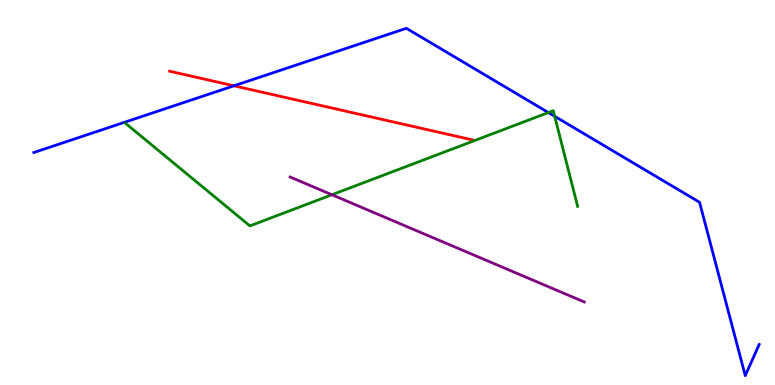[{'lines': ['blue', 'red'], 'intersections': [{'x': 3.02, 'y': 7.77}]}, {'lines': ['green', 'red'], 'intersections': []}, {'lines': ['purple', 'red'], 'intersections': []}, {'lines': ['blue', 'green'], 'intersections': [{'x': 7.08, 'y': 7.08}, {'x': 7.16, 'y': 6.98}]}, {'lines': ['blue', 'purple'], 'intersections': []}, {'lines': ['green', 'purple'], 'intersections': [{'x': 4.28, 'y': 4.94}]}]